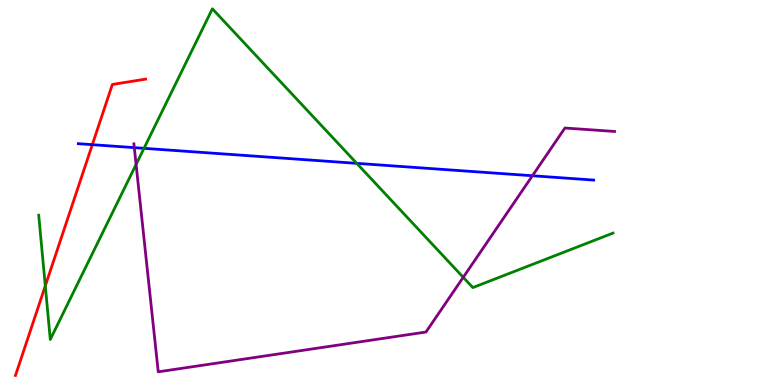[{'lines': ['blue', 'red'], 'intersections': [{'x': 1.19, 'y': 6.24}]}, {'lines': ['green', 'red'], 'intersections': [{'x': 0.584, 'y': 2.57}]}, {'lines': ['purple', 'red'], 'intersections': []}, {'lines': ['blue', 'green'], 'intersections': [{'x': 1.86, 'y': 6.15}, {'x': 4.6, 'y': 5.76}]}, {'lines': ['blue', 'purple'], 'intersections': [{'x': 1.73, 'y': 6.17}, {'x': 6.87, 'y': 5.44}]}, {'lines': ['green', 'purple'], 'intersections': [{'x': 1.76, 'y': 5.73}, {'x': 5.98, 'y': 2.8}]}]